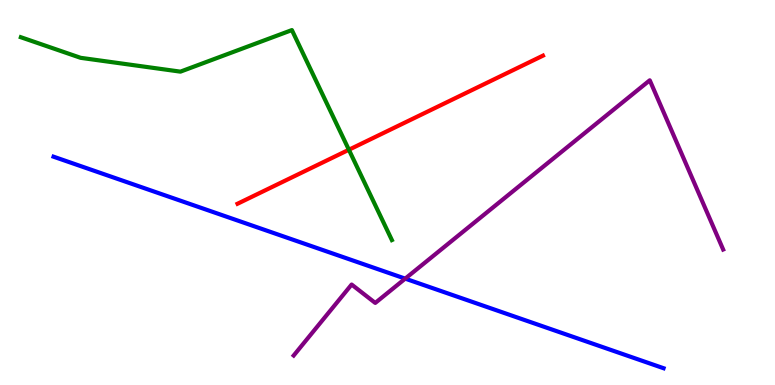[{'lines': ['blue', 'red'], 'intersections': []}, {'lines': ['green', 'red'], 'intersections': [{'x': 4.5, 'y': 6.11}]}, {'lines': ['purple', 'red'], 'intersections': []}, {'lines': ['blue', 'green'], 'intersections': []}, {'lines': ['blue', 'purple'], 'intersections': [{'x': 5.23, 'y': 2.76}]}, {'lines': ['green', 'purple'], 'intersections': []}]